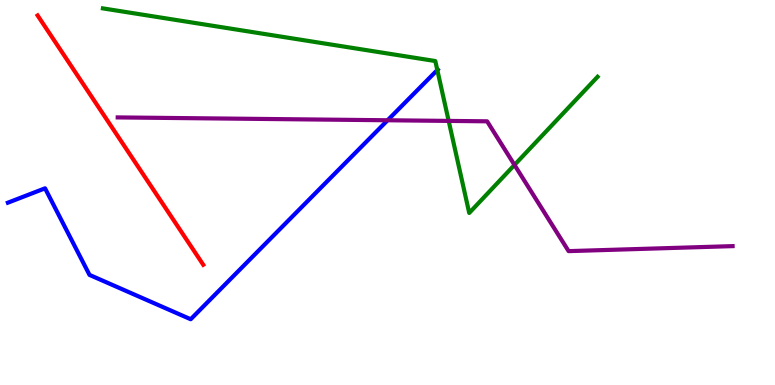[{'lines': ['blue', 'red'], 'intersections': []}, {'lines': ['green', 'red'], 'intersections': []}, {'lines': ['purple', 'red'], 'intersections': []}, {'lines': ['blue', 'green'], 'intersections': [{'x': 5.64, 'y': 8.18}]}, {'lines': ['blue', 'purple'], 'intersections': [{'x': 5.0, 'y': 6.88}]}, {'lines': ['green', 'purple'], 'intersections': [{'x': 5.79, 'y': 6.86}, {'x': 6.64, 'y': 5.72}]}]